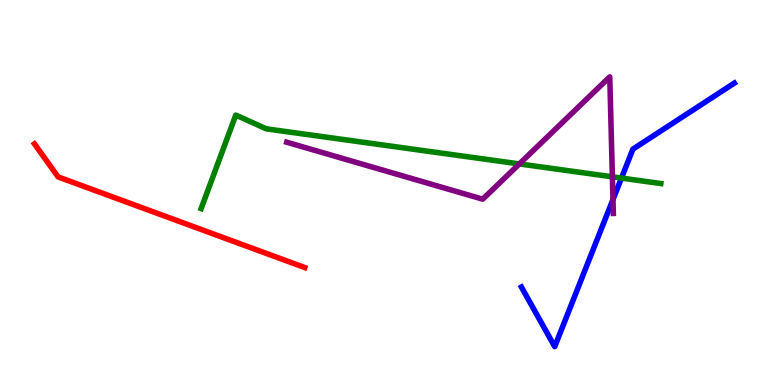[{'lines': ['blue', 'red'], 'intersections': []}, {'lines': ['green', 'red'], 'intersections': []}, {'lines': ['purple', 'red'], 'intersections': []}, {'lines': ['blue', 'green'], 'intersections': [{'x': 8.02, 'y': 5.37}]}, {'lines': ['blue', 'purple'], 'intersections': [{'x': 7.91, 'y': 4.82}]}, {'lines': ['green', 'purple'], 'intersections': [{'x': 6.7, 'y': 5.74}, {'x': 7.9, 'y': 5.41}]}]